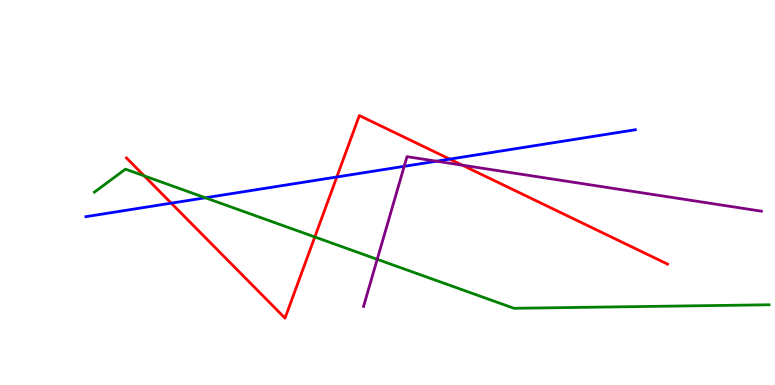[{'lines': ['blue', 'red'], 'intersections': [{'x': 2.21, 'y': 4.72}, {'x': 4.35, 'y': 5.4}, {'x': 5.8, 'y': 5.87}]}, {'lines': ['green', 'red'], 'intersections': [{'x': 1.86, 'y': 5.43}, {'x': 4.06, 'y': 3.85}]}, {'lines': ['purple', 'red'], 'intersections': [{'x': 5.97, 'y': 5.71}]}, {'lines': ['blue', 'green'], 'intersections': [{'x': 2.65, 'y': 4.86}]}, {'lines': ['blue', 'purple'], 'intersections': [{'x': 5.22, 'y': 5.68}, {'x': 5.63, 'y': 5.81}]}, {'lines': ['green', 'purple'], 'intersections': [{'x': 4.87, 'y': 3.26}]}]